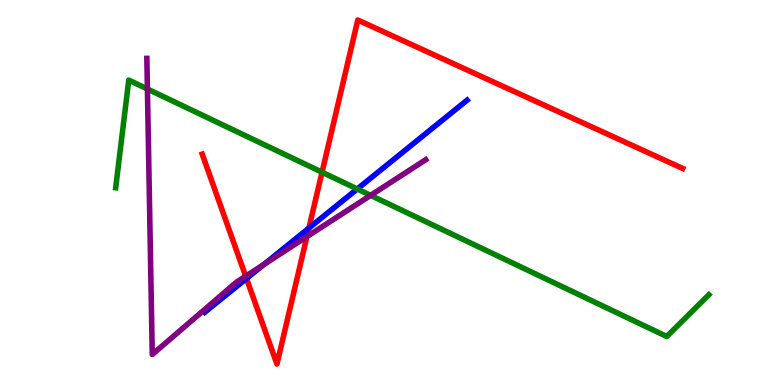[{'lines': ['blue', 'red'], 'intersections': [{'x': 3.18, 'y': 2.77}, {'x': 3.99, 'y': 4.08}]}, {'lines': ['green', 'red'], 'intersections': [{'x': 4.16, 'y': 5.53}]}, {'lines': ['purple', 'red'], 'intersections': [{'x': 3.17, 'y': 2.83}, {'x': 3.96, 'y': 3.85}]}, {'lines': ['blue', 'green'], 'intersections': [{'x': 4.61, 'y': 5.09}]}, {'lines': ['blue', 'purple'], 'intersections': [{'x': 3.41, 'y': 3.13}]}, {'lines': ['green', 'purple'], 'intersections': [{'x': 1.9, 'y': 7.69}, {'x': 4.78, 'y': 4.93}]}]